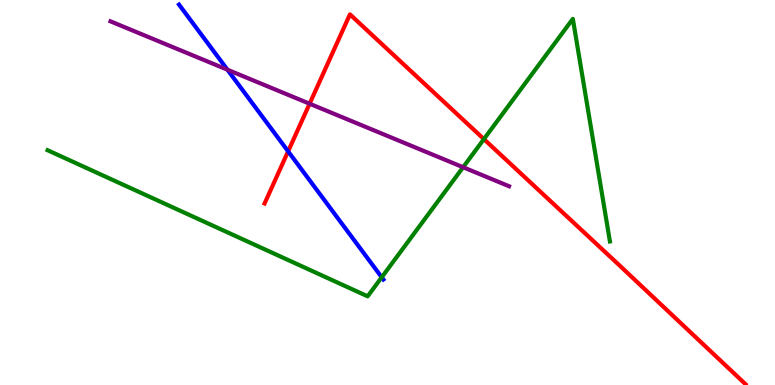[{'lines': ['blue', 'red'], 'intersections': [{'x': 3.72, 'y': 6.07}]}, {'lines': ['green', 'red'], 'intersections': [{'x': 6.24, 'y': 6.39}]}, {'lines': ['purple', 'red'], 'intersections': [{'x': 3.99, 'y': 7.31}]}, {'lines': ['blue', 'green'], 'intersections': [{'x': 4.93, 'y': 2.8}]}, {'lines': ['blue', 'purple'], 'intersections': [{'x': 2.93, 'y': 8.19}]}, {'lines': ['green', 'purple'], 'intersections': [{'x': 5.98, 'y': 5.66}]}]